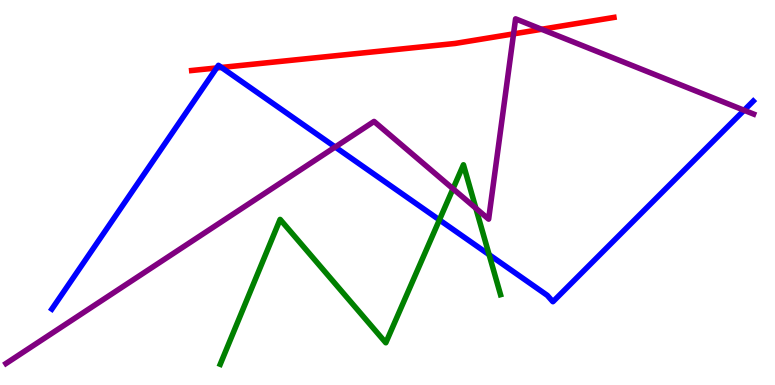[{'lines': ['blue', 'red'], 'intersections': [{'x': 2.8, 'y': 8.24}, {'x': 2.86, 'y': 8.25}]}, {'lines': ['green', 'red'], 'intersections': []}, {'lines': ['purple', 'red'], 'intersections': [{'x': 6.63, 'y': 9.12}, {'x': 6.99, 'y': 9.24}]}, {'lines': ['blue', 'green'], 'intersections': [{'x': 5.67, 'y': 4.29}, {'x': 6.31, 'y': 3.39}]}, {'lines': ['blue', 'purple'], 'intersections': [{'x': 4.33, 'y': 6.18}, {'x': 9.6, 'y': 7.14}]}, {'lines': ['green', 'purple'], 'intersections': [{'x': 5.85, 'y': 5.1}, {'x': 6.14, 'y': 4.59}]}]